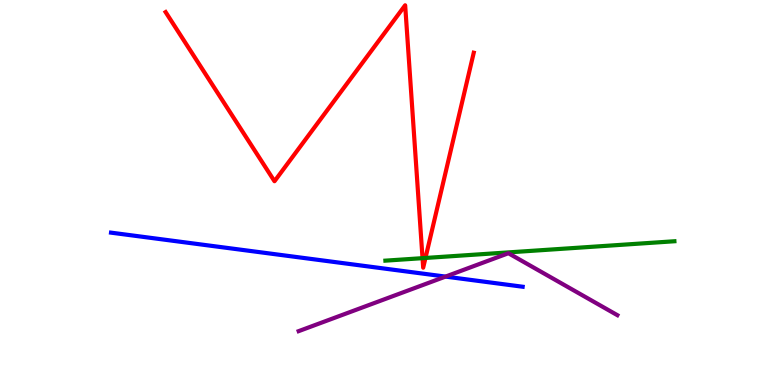[{'lines': ['blue', 'red'], 'intersections': []}, {'lines': ['green', 'red'], 'intersections': [{'x': 5.45, 'y': 3.29}, {'x': 5.49, 'y': 3.3}]}, {'lines': ['purple', 'red'], 'intersections': []}, {'lines': ['blue', 'green'], 'intersections': []}, {'lines': ['blue', 'purple'], 'intersections': [{'x': 5.75, 'y': 2.82}]}, {'lines': ['green', 'purple'], 'intersections': []}]